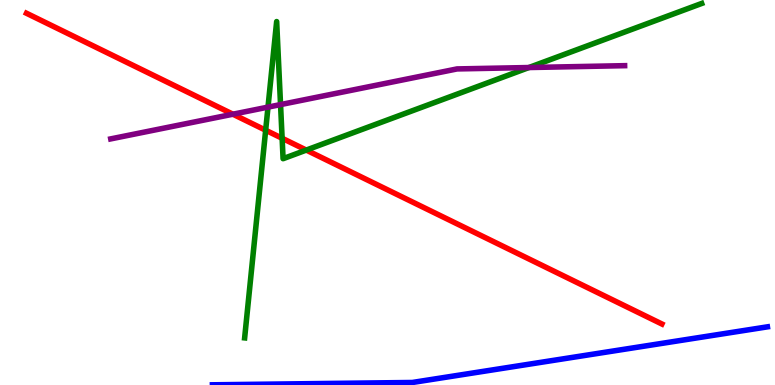[{'lines': ['blue', 'red'], 'intersections': []}, {'lines': ['green', 'red'], 'intersections': [{'x': 3.43, 'y': 6.62}, {'x': 3.64, 'y': 6.41}, {'x': 3.95, 'y': 6.1}]}, {'lines': ['purple', 'red'], 'intersections': [{'x': 3.01, 'y': 7.03}]}, {'lines': ['blue', 'green'], 'intersections': []}, {'lines': ['blue', 'purple'], 'intersections': []}, {'lines': ['green', 'purple'], 'intersections': [{'x': 3.46, 'y': 7.22}, {'x': 3.62, 'y': 7.28}, {'x': 6.82, 'y': 8.25}]}]